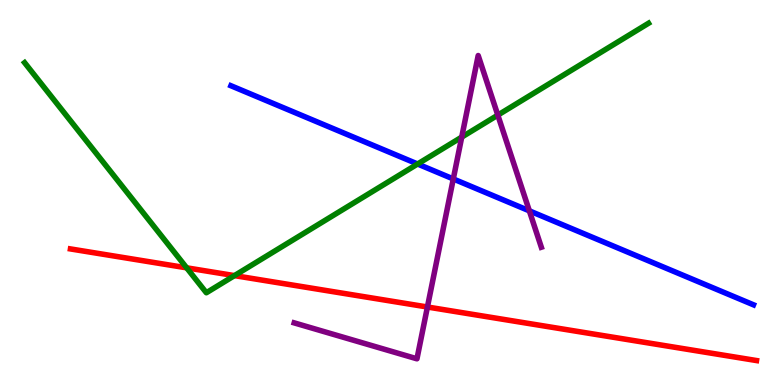[{'lines': ['blue', 'red'], 'intersections': []}, {'lines': ['green', 'red'], 'intersections': [{'x': 2.41, 'y': 3.04}, {'x': 3.03, 'y': 2.84}]}, {'lines': ['purple', 'red'], 'intersections': [{'x': 5.52, 'y': 2.03}]}, {'lines': ['blue', 'green'], 'intersections': [{'x': 5.39, 'y': 5.74}]}, {'lines': ['blue', 'purple'], 'intersections': [{'x': 5.85, 'y': 5.35}, {'x': 6.83, 'y': 4.52}]}, {'lines': ['green', 'purple'], 'intersections': [{'x': 5.96, 'y': 6.44}, {'x': 6.42, 'y': 7.01}]}]